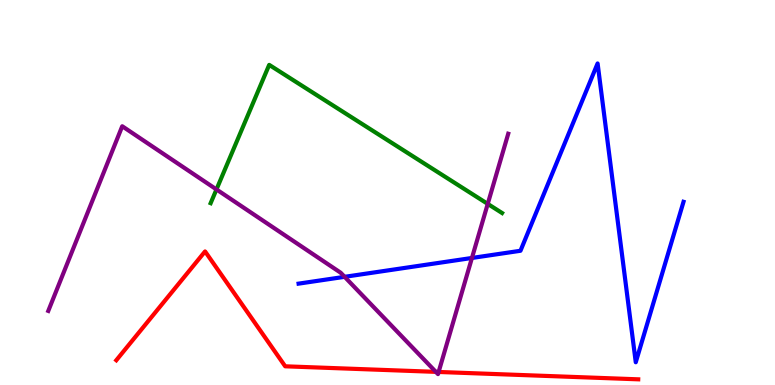[{'lines': ['blue', 'red'], 'intersections': []}, {'lines': ['green', 'red'], 'intersections': []}, {'lines': ['purple', 'red'], 'intersections': [{'x': 5.62, 'y': 0.341}, {'x': 5.66, 'y': 0.339}]}, {'lines': ['blue', 'green'], 'intersections': []}, {'lines': ['blue', 'purple'], 'intersections': [{'x': 4.45, 'y': 2.81}, {'x': 6.09, 'y': 3.3}]}, {'lines': ['green', 'purple'], 'intersections': [{'x': 2.79, 'y': 5.08}, {'x': 6.29, 'y': 4.7}]}]